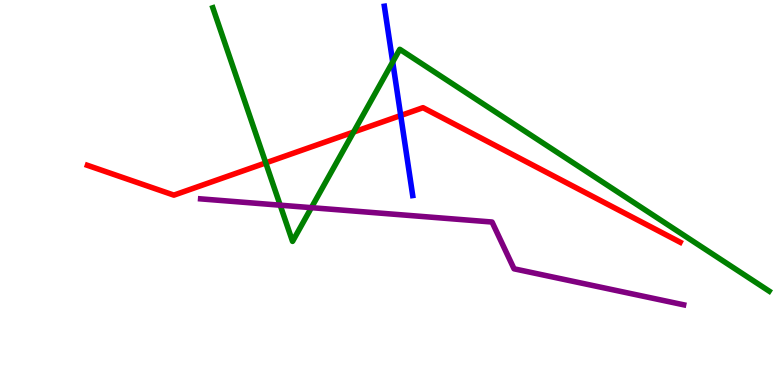[{'lines': ['blue', 'red'], 'intersections': [{'x': 5.17, 'y': 7.0}]}, {'lines': ['green', 'red'], 'intersections': [{'x': 3.43, 'y': 5.77}, {'x': 4.56, 'y': 6.57}]}, {'lines': ['purple', 'red'], 'intersections': []}, {'lines': ['blue', 'green'], 'intersections': [{'x': 5.07, 'y': 8.39}]}, {'lines': ['blue', 'purple'], 'intersections': []}, {'lines': ['green', 'purple'], 'intersections': [{'x': 3.62, 'y': 4.67}, {'x': 4.02, 'y': 4.61}]}]